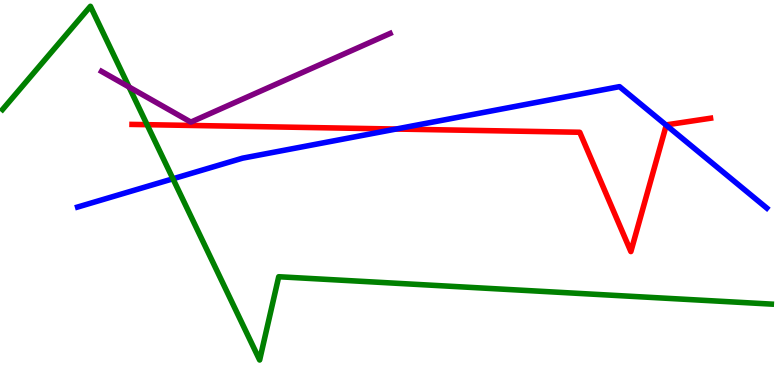[{'lines': ['blue', 'red'], 'intersections': [{'x': 5.11, 'y': 6.65}, {'x': 8.6, 'y': 6.75}]}, {'lines': ['green', 'red'], 'intersections': [{'x': 1.9, 'y': 6.76}]}, {'lines': ['purple', 'red'], 'intersections': []}, {'lines': ['blue', 'green'], 'intersections': [{'x': 2.23, 'y': 5.36}]}, {'lines': ['blue', 'purple'], 'intersections': []}, {'lines': ['green', 'purple'], 'intersections': [{'x': 1.67, 'y': 7.74}]}]